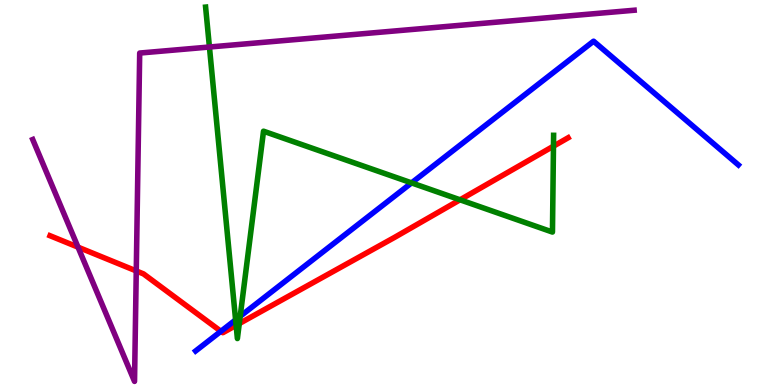[{'lines': ['blue', 'red'], 'intersections': [{'x': 2.85, 'y': 1.39}]}, {'lines': ['green', 'red'], 'intersections': [{'x': 3.05, 'y': 1.55}, {'x': 3.09, 'y': 1.6}, {'x': 5.94, 'y': 4.81}, {'x': 7.14, 'y': 6.2}]}, {'lines': ['purple', 'red'], 'intersections': [{'x': 1.01, 'y': 3.58}, {'x': 1.76, 'y': 2.96}]}, {'lines': ['blue', 'green'], 'intersections': [{'x': 3.04, 'y': 1.69}, {'x': 3.1, 'y': 1.79}, {'x': 5.31, 'y': 5.25}]}, {'lines': ['blue', 'purple'], 'intersections': []}, {'lines': ['green', 'purple'], 'intersections': [{'x': 2.7, 'y': 8.78}]}]